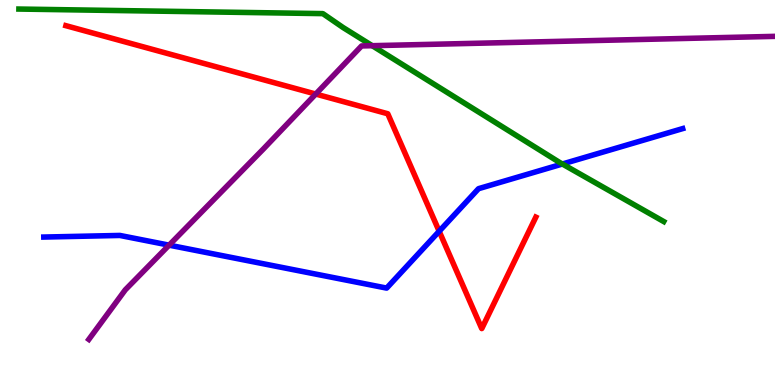[{'lines': ['blue', 'red'], 'intersections': [{'x': 5.67, 'y': 3.99}]}, {'lines': ['green', 'red'], 'intersections': []}, {'lines': ['purple', 'red'], 'intersections': [{'x': 4.07, 'y': 7.56}]}, {'lines': ['blue', 'green'], 'intersections': [{'x': 7.26, 'y': 5.74}]}, {'lines': ['blue', 'purple'], 'intersections': [{'x': 2.18, 'y': 3.63}]}, {'lines': ['green', 'purple'], 'intersections': [{'x': 4.8, 'y': 8.81}]}]